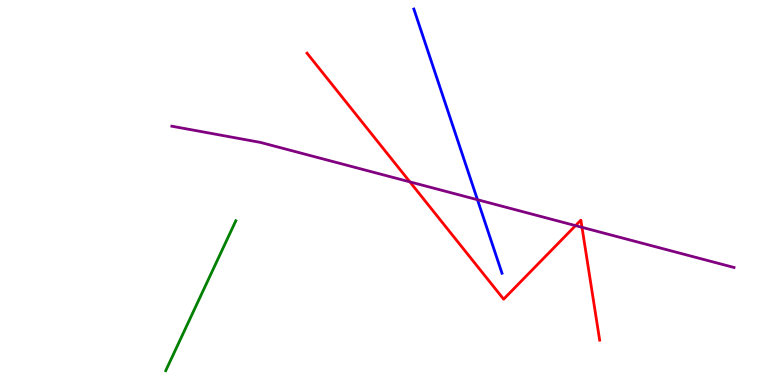[{'lines': ['blue', 'red'], 'intersections': []}, {'lines': ['green', 'red'], 'intersections': []}, {'lines': ['purple', 'red'], 'intersections': [{'x': 5.29, 'y': 5.28}, {'x': 7.43, 'y': 4.14}, {'x': 7.51, 'y': 4.1}]}, {'lines': ['blue', 'green'], 'intersections': []}, {'lines': ['blue', 'purple'], 'intersections': [{'x': 6.16, 'y': 4.81}]}, {'lines': ['green', 'purple'], 'intersections': []}]